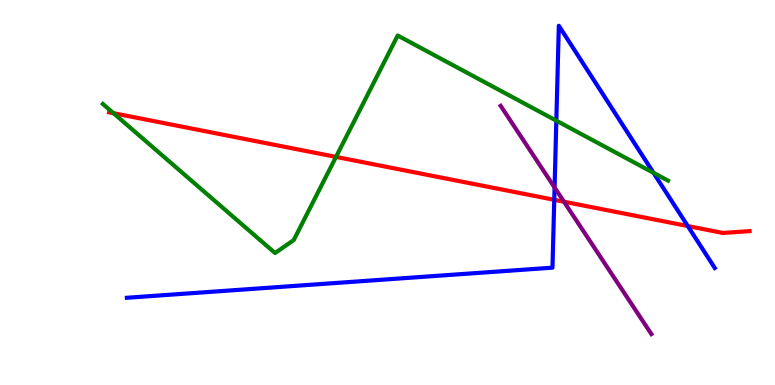[{'lines': ['blue', 'red'], 'intersections': [{'x': 7.15, 'y': 4.81}, {'x': 8.87, 'y': 4.13}]}, {'lines': ['green', 'red'], 'intersections': [{'x': 1.46, 'y': 7.06}, {'x': 4.34, 'y': 5.92}]}, {'lines': ['purple', 'red'], 'intersections': [{'x': 7.28, 'y': 4.76}]}, {'lines': ['blue', 'green'], 'intersections': [{'x': 7.18, 'y': 6.87}, {'x': 8.43, 'y': 5.51}]}, {'lines': ['blue', 'purple'], 'intersections': [{'x': 7.16, 'y': 5.13}]}, {'lines': ['green', 'purple'], 'intersections': []}]